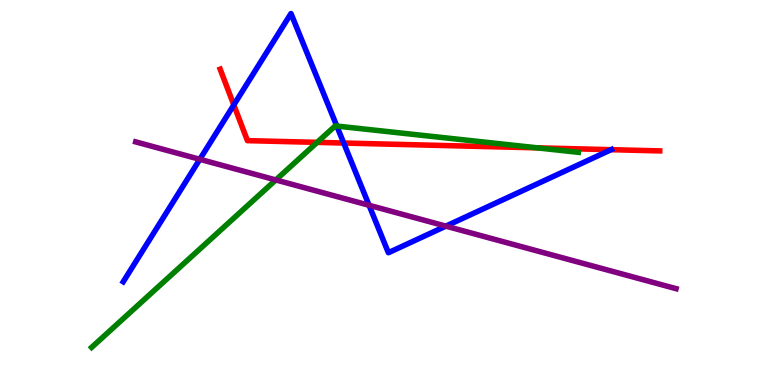[{'lines': ['blue', 'red'], 'intersections': [{'x': 3.02, 'y': 7.27}, {'x': 4.44, 'y': 6.28}, {'x': 7.89, 'y': 6.11}]}, {'lines': ['green', 'red'], 'intersections': [{'x': 4.09, 'y': 6.3}, {'x': 6.93, 'y': 6.16}]}, {'lines': ['purple', 'red'], 'intersections': []}, {'lines': ['blue', 'green'], 'intersections': [{'x': 4.35, 'y': 6.73}]}, {'lines': ['blue', 'purple'], 'intersections': [{'x': 2.58, 'y': 5.86}, {'x': 4.76, 'y': 4.67}, {'x': 5.75, 'y': 4.13}]}, {'lines': ['green', 'purple'], 'intersections': [{'x': 3.56, 'y': 5.33}]}]